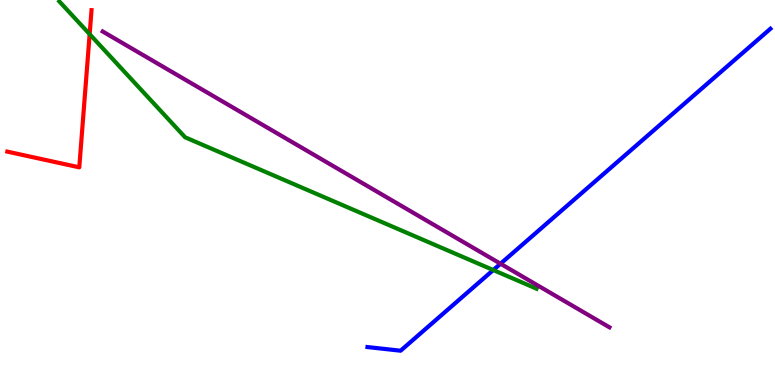[{'lines': ['blue', 'red'], 'intersections': []}, {'lines': ['green', 'red'], 'intersections': [{'x': 1.16, 'y': 9.11}]}, {'lines': ['purple', 'red'], 'intersections': []}, {'lines': ['blue', 'green'], 'intersections': [{'x': 6.36, 'y': 2.99}]}, {'lines': ['blue', 'purple'], 'intersections': [{'x': 6.46, 'y': 3.15}]}, {'lines': ['green', 'purple'], 'intersections': []}]